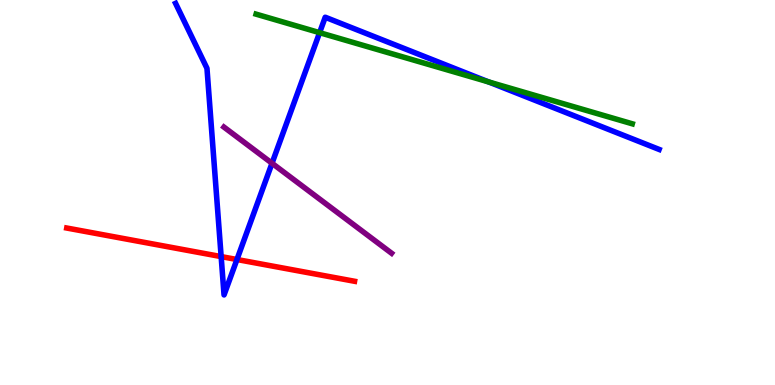[{'lines': ['blue', 'red'], 'intersections': [{'x': 2.85, 'y': 3.34}, {'x': 3.06, 'y': 3.26}]}, {'lines': ['green', 'red'], 'intersections': []}, {'lines': ['purple', 'red'], 'intersections': []}, {'lines': ['blue', 'green'], 'intersections': [{'x': 4.12, 'y': 9.15}, {'x': 6.31, 'y': 7.87}]}, {'lines': ['blue', 'purple'], 'intersections': [{'x': 3.51, 'y': 5.76}]}, {'lines': ['green', 'purple'], 'intersections': []}]